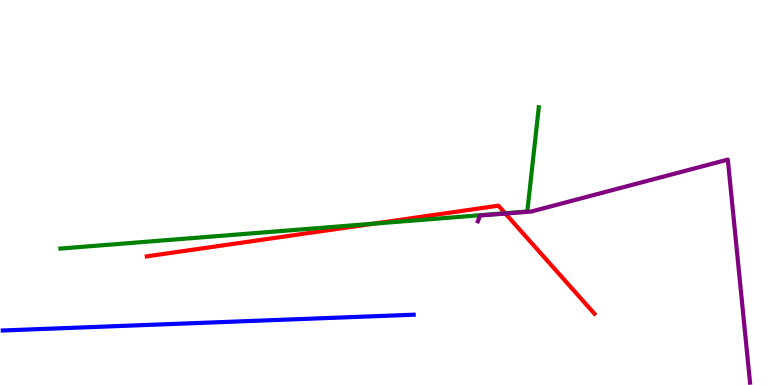[{'lines': ['blue', 'red'], 'intersections': []}, {'lines': ['green', 'red'], 'intersections': [{'x': 4.82, 'y': 4.19}, {'x': 6.52, 'y': 4.46}]}, {'lines': ['purple', 'red'], 'intersections': [{'x': 6.52, 'y': 4.45}]}, {'lines': ['blue', 'green'], 'intersections': []}, {'lines': ['blue', 'purple'], 'intersections': []}, {'lines': ['green', 'purple'], 'intersections': []}]